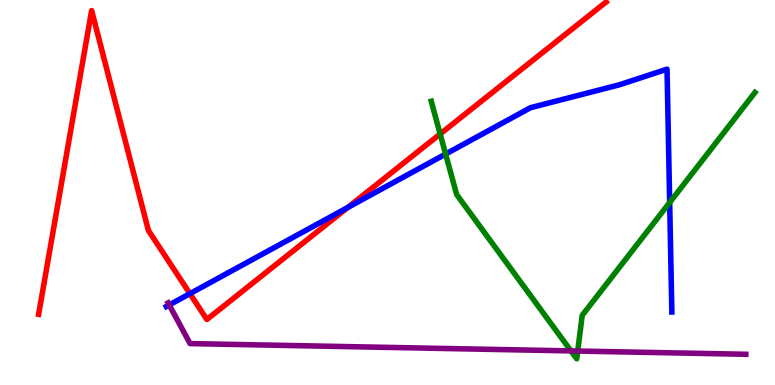[{'lines': ['blue', 'red'], 'intersections': [{'x': 2.45, 'y': 2.37}, {'x': 4.49, 'y': 4.61}]}, {'lines': ['green', 'red'], 'intersections': [{'x': 5.68, 'y': 6.52}]}, {'lines': ['purple', 'red'], 'intersections': []}, {'lines': ['blue', 'green'], 'intersections': [{'x': 5.75, 'y': 6.0}, {'x': 8.64, 'y': 4.74}]}, {'lines': ['blue', 'purple'], 'intersections': [{'x': 2.18, 'y': 2.08}]}, {'lines': ['green', 'purple'], 'intersections': [{'x': 7.37, 'y': 0.885}, {'x': 7.45, 'y': 0.882}]}]